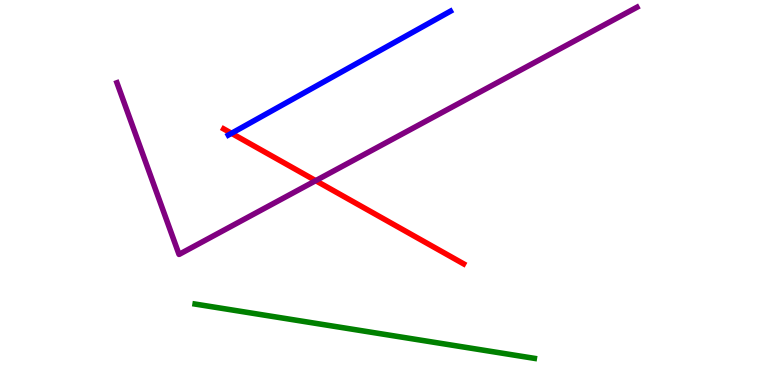[{'lines': ['blue', 'red'], 'intersections': [{'x': 2.99, 'y': 6.54}]}, {'lines': ['green', 'red'], 'intersections': []}, {'lines': ['purple', 'red'], 'intersections': [{'x': 4.07, 'y': 5.31}]}, {'lines': ['blue', 'green'], 'intersections': []}, {'lines': ['blue', 'purple'], 'intersections': []}, {'lines': ['green', 'purple'], 'intersections': []}]